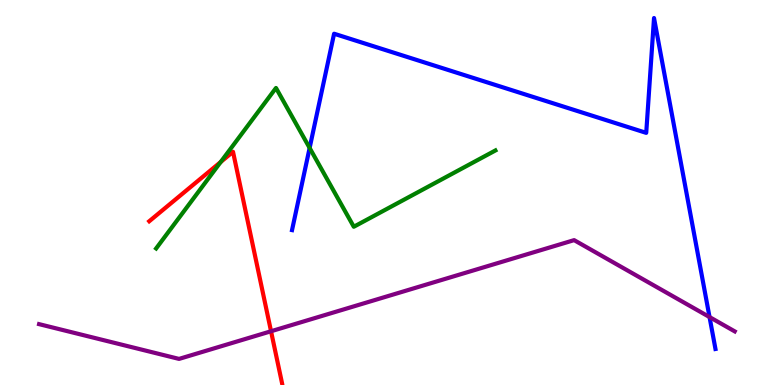[{'lines': ['blue', 'red'], 'intersections': []}, {'lines': ['green', 'red'], 'intersections': [{'x': 2.85, 'y': 5.79}]}, {'lines': ['purple', 'red'], 'intersections': [{'x': 3.5, 'y': 1.4}]}, {'lines': ['blue', 'green'], 'intersections': [{'x': 4.0, 'y': 6.16}]}, {'lines': ['blue', 'purple'], 'intersections': [{'x': 9.16, 'y': 1.76}]}, {'lines': ['green', 'purple'], 'intersections': []}]